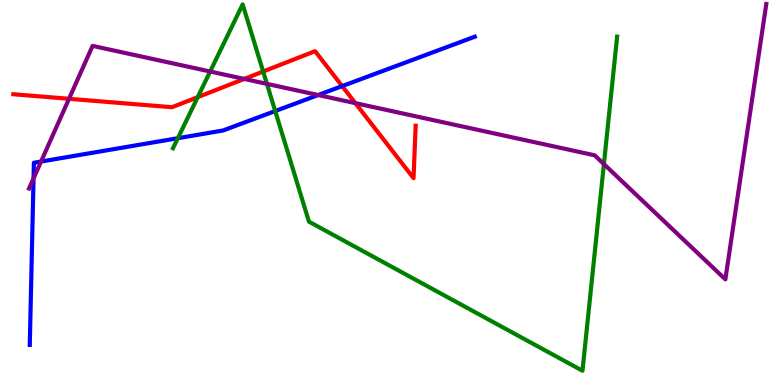[{'lines': ['blue', 'red'], 'intersections': [{'x': 4.41, 'y': 7.76}]}, {'lines': ['green', 'red'], 'intersections': [{'x': 2.55, 'y': 7.48}, {'x': 3.4, 'y': 8.14}]}, {'lines': ['purple', 'red'], 'intersections': [{'x': 0.891, 'y': 7.43}, {'x': 3.15, 'y': 7.95}, {'x': 4.59, 'y': 7.32}]}, {'lines': ['blue', 'green'], 'intersections': [{'x': 2.29, 'y': 6.41}, {'x': 3.55, 'y': 7.12}]}, {'lines': ['blue', 'purple'], 'intersections': [{'x': 0.433, 'y': 5.37}, {'x': 0.53, 'y': 5.8}, {'x': 4.11, 'y': 7.53}]}, {'lines': ['green', 'purple'], 'intersections': [{'x': 2.71, 'y': 8.14}, {'x': 3.44, 'y': 7.82}, {'x': 7.79, 'y': 5.74}]}]